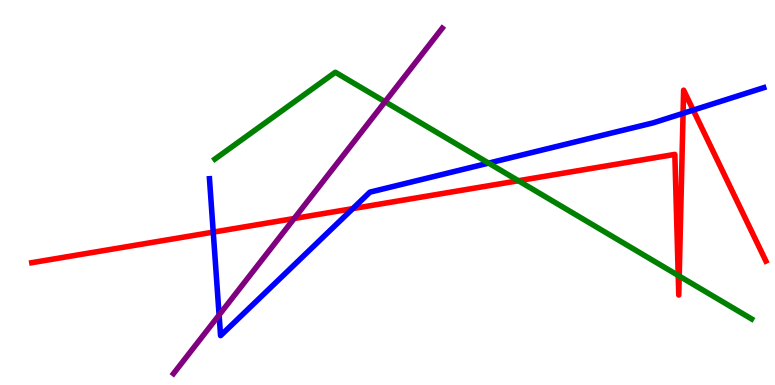[{'lines': ['blue', 'red'], 'intersections': [{'x': 2.75, 'y': 3.97}, {'x': 4.55, 'y': 4.58}, {'x': 8.81, 'y': 7.06}, {'x': 8.94, 'y': 7.14}]}, {'lines': ['green', 'red'], 'intersections': [{'x': 6.69, 'y': 5.31}, {'x': 8.75, 'y': 2.85}, {'x': 8.76, 'y': 2.83}]}, {'lines': ['purple', 'red'], 'intersections': [{'x': 3.8, 'y': 4.32}]}, {'lines': ['blue', 'green'], 'intersections': [{'x': 6.3, 'y': 5.76}]}, {'lines': ['blue', 'purple'], 'intersections': [{'x': 2.83, 'y': 1.82}]}, {'lines': ['green', 'purple'], 'intersections': [{'x': 4.97, 'y': 7.36}]}]